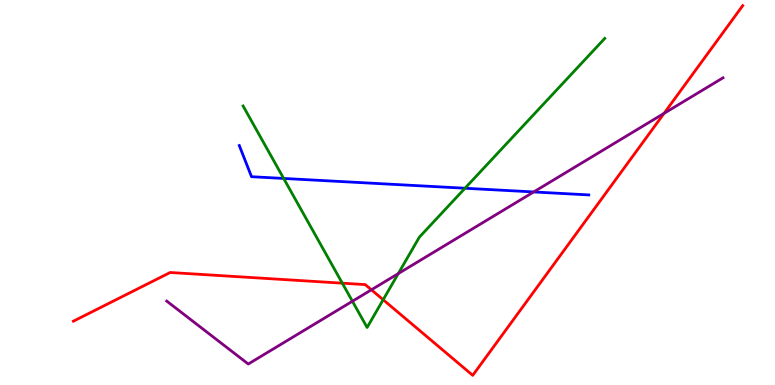[{'lines': ['blue', 'red'], 'intersections': []}, {'lines': ['green', 'red'], 'intersections': [{'x': 4.42, 'y': 2.64}, {'x': 4.94, 'y': 2.21}]}, {'lines': ['purple', 'red'], 'intersections': [{'x': 4.79, 'y': 2.47}, {'x': 8.57, 'y': 7.06}]}, {'lines': ['blue', 'green'], 'intersections': [{'x': 3.66, 'y': 5.37}, {'x': 6.0, 'y': 5.11}]}, {'lines': ['blue', 'purple'], 'intersections': [{'x': 6.89, 'y': 5.01}]}, {'lines': ['green', 'purple'], 'intersections': [{'x': 4.55, 'y': 2.18}, {'x': 5.14, 'y': 2.89}]}]